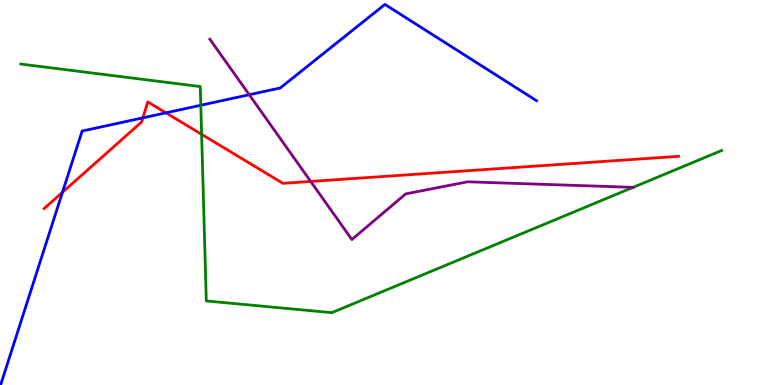[{'lines': ['blue', 'red'], 'intersections': [{'x': 0.806, 'y': 5.01}, {'x': 1.84, 'y': 6.94}, {'x': 2.14, 'y': 7.07}]}, {'lines': ['green', 'red'], 'intersections': [{'x': 2.6, 'y': 6.51}]}, {'lines': ['purple', 'red'], 'intersections': [{'x': 4.01, 'y': 5.29}]}, {'lines': ['blue', 'green'], 'intersections': [{'x': 2.59, 'y': 7.27}]}, {'lines': ['blue', 'purple'], 'intersections': [{'x': 3.22, 'y': 7.54}]}, {'lines': ['green', 'purple'], 'intersections': [{'x': 8.17, 'y': 5.13}]}]